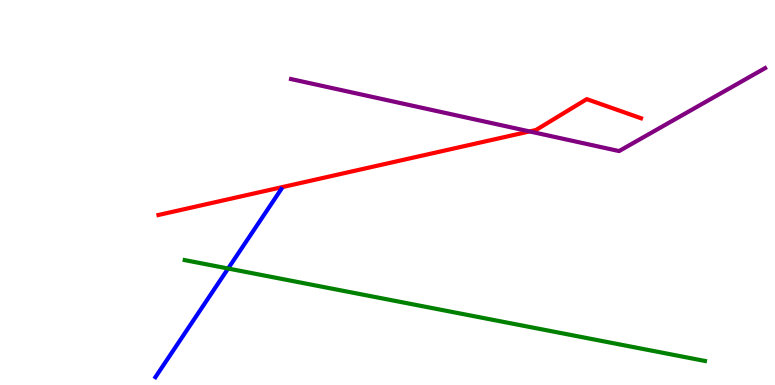[{'lines': ['blue', 'red'], 'intersections': []}, {'lines': ['green', 'red'], 'intersections': []}, {'lines': ['purple', 'red'], 'intersections': [{'x': 6.83, 'y': 6.59}]}, {'lines': ['blue', 'green'], 'intersections': [{'x': 2.94, 'y': 3.03}]}, {'lines': ['blue', 'purple'], 'intersections': []}, {'lines': ['green', 'purple'], 'intersections': []}]